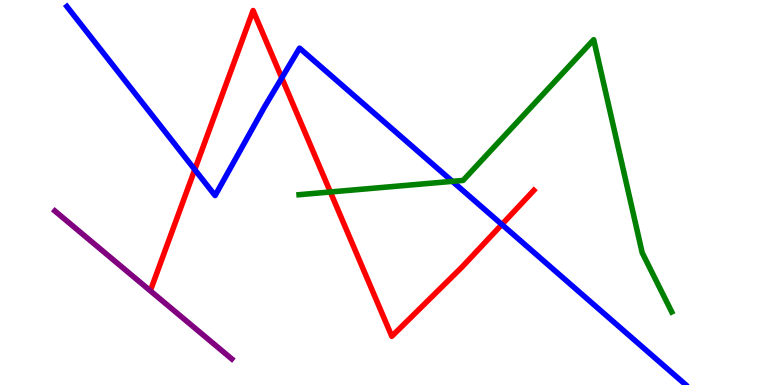[{'lines': ['blue', 'red'], 'intersections': [{'x': 2.51, 'y': 5.59}, {'x': 3.64, 'y': 7.98}, {'x': 6.48, 'y': 4.17}]}, {'lines': ['green', 'red'], 'intersections': [{'x': 4.26, 'y': 5.01}]}, {'lines': ['purple', 'red'], 'intersections': []}, {'lines': ['blue', 'green'], 'intersections': [{'x': 5.84, 'y': 5.29}]}, {'lines': ['blue', 'purple'], 'intersections': []}, {'lines': ['green', 'purple'], 'intersections': []}]